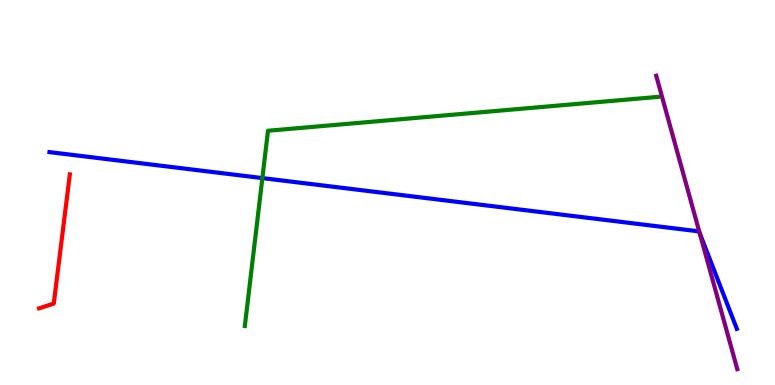[{'lines': ['blue', 'red'], 'intersections': []}, {'lines': ['green', 'red'], 'intersections': []}, {'lines': ['purple', 'red'], 'intersections': []}, {'lines': ['blue', 'green'], 'intersections': [{'x': 3.39, 'y': 5.37}]}, {'lines': ['blue', 'purple'], 'intersections': [{'x': 9.03, 'y': 3.95}]}, {'lines': ['green', 'purple'], 'intersections': []}]